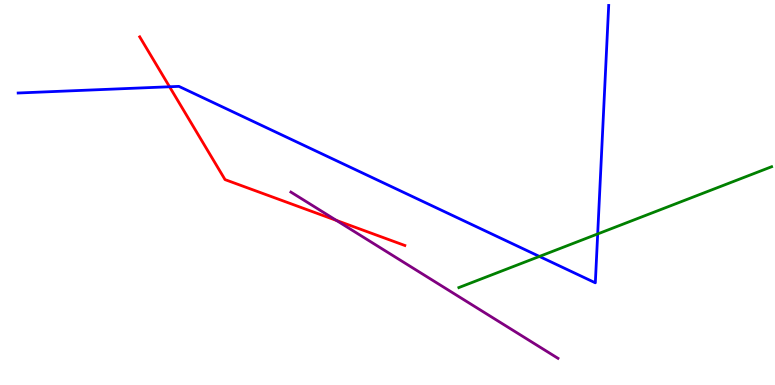[{'lines': ['blue', 'red'], 'intersections': [{'x': 2.19, 'y': 7.75}]}, {'lines': ['green', 'red'], 'intersections': []}, {'lines': ['purple', 'red'], 'intersections': [{'x': 4.34, 'y': 4.28}]}, {'lines': ['blue', 'green'], 'intersections': [{'x': 6.96, 'y': 3.34}, {'x': 7.71, 'y': 3.92}]}, {'lines': ['blue', 'purple'], 'intersections': []}, {'lines': ['green', 'purple'], 'intersections': []}]